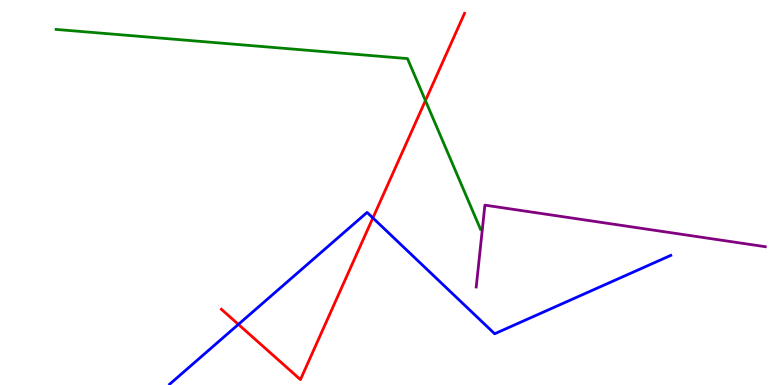[{'lines': ['blue', 'red'], 'intersections': [{'x': 3.08, 'y': 1.57}, {'x': 4.81, 'y': 4.34}]}, {'lines': ['green', 'red'], 'intersections': [{'x': 5.49, 'y': 7.39}]}, {'lines': ['purple', 'red'], 'intersections': []}, {'lines': ['blue', 'green'], 'intersections': []}, {'lines': ['blue', 'purple'], 'intersections': []}, {'lines': ['green', 'purple'], 'intersections': []}]